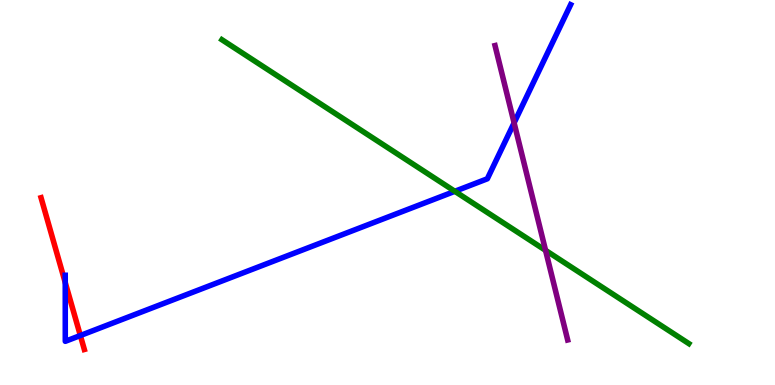[{'lines': ['blue', 'red'], 'intersections': [{'x': 0.842, 'y': 2.66}, {'x': 1.04, 'y': 1.29}]}, {'lines': ['green', 'red'], 'intersections': []}, {'lines': ['purple', 'red'], 'intersections': []}, {'lines': ['blue', 'green'], 'intersections': [{'x': 5.87, 'y': 5.03}]}, {'lines': ['blue', 'purple'], 'intersections': [{'x': 6.63, 'y': 6.81}]}, {'lines': ['green', 'purple'], 'intersections': [{'x': 7.04, 'y': 3.5}]}]